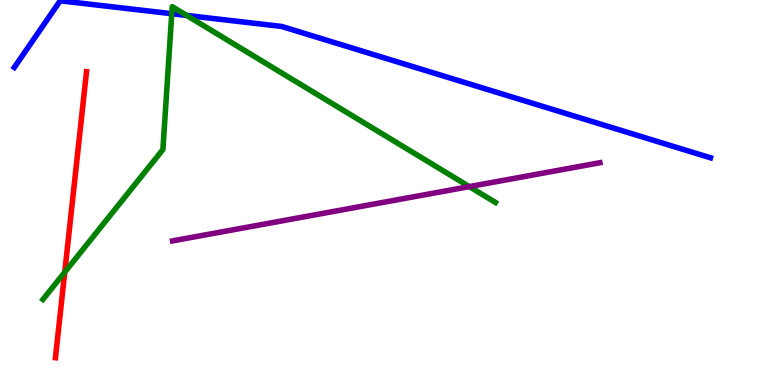[{'lines': ['blue', 'red'], 'intersections': []}, {'lines': ['green', 'red'], 'intersections': [{'x': 0.835, 'y': 2.93}]}, {'lines': ['purple', 'red'], 'intersections': []}, {'lines': ['blue', 'green'], 'intersections': [{'x': 2.22, 'y': 9.64}, {'x': 2.41, 'y': 9.6}]}, {'lines': ['blue', 'purple'], 'intersections': []}, {'lines': ['green', 'purple'], 'intersections': [{'x': 6.06, 'y': 5.15}]}]